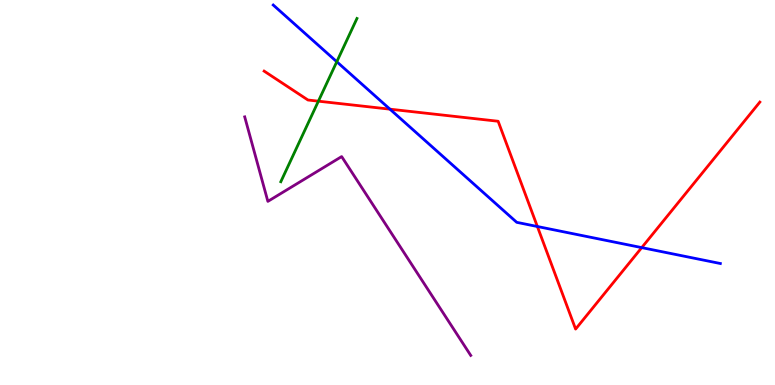[{'lines': ['blue', 'red'], 'intersections': [{'x': 5.03, 'y': 7.16}, {'x': 6.93, 'y': 4.12}, {'x': 8.28, 'y': 3.57}]}, {'lines': ['green', 'red'], 'intersections': [{'x': 4.11, 'y': 7.37}]}, {'lines': ['purple', 'red'], 'intersections': []}, {'lines': ['blue', 'green'], 'intersections': [{'x': 4.35, 'y': 8.4}]}, {'lines': ['blue', 'purple'], 'intersections': []}, {'lines': ['green', 'purple'], 'intersections': []}]